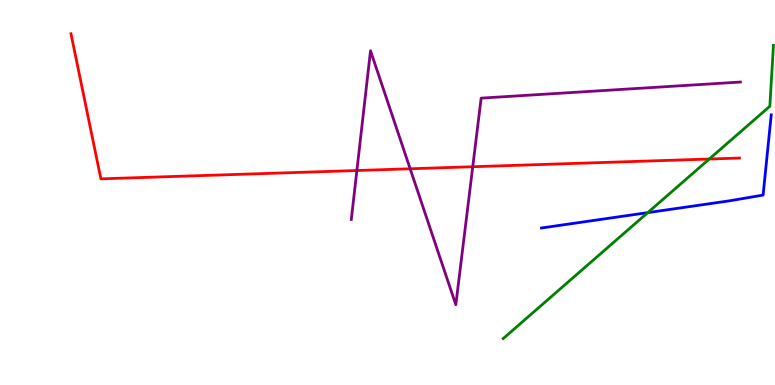[{'lines': ['blue', 'red'], 'intersections': []}, {'lines': ['green', 'red'], 'intersections': [{'x': 9.15, 'y': 5.87}]}, {'lines': ['purple', 'red'], 'intersections': [{'x': 4.6, 'y': 5.57}, {'x': 5.29, 'y': 5.62}, {'x': 6.1, 'y': 5.67}]}, {'lines': ['blue', 'green'], 'intersections': [{'x': 8.36, 'y': 4.48}]}, {'lines': ['blue', 'purple'], 'intersections': []}, {'lines': ['green', 'purple'], 'intersections': []}]